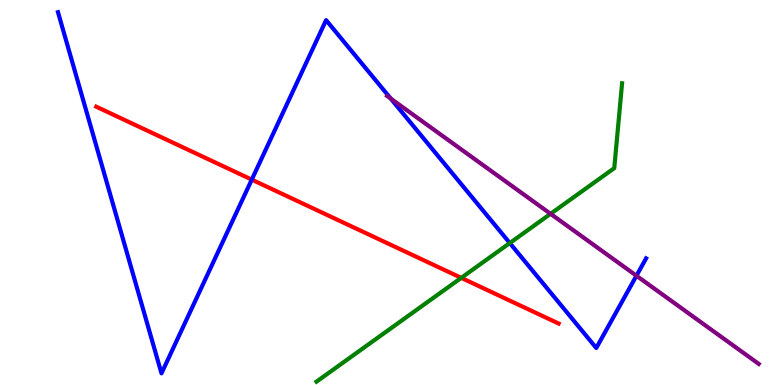[{'lines': ['blue', 'red'], 'intersections': [{'x': 3.25, 'y': 5.33}]}, {'lines': ['green', 'red'], 'intersections': [{'x': 5.95, 'y': 2.78}]}, {'lines': ['purple', 'red'], 'intersections': []}, {'lines': ['blue', 'green'], 'intersections': [{'x': 6.58, 'y': 3.69}]}, {'lines': ['blue', 'purple'], 'intersections': [{'x': 5.04, 'y': 7.44}, {'x': 8.21, 'y': 2.84}]}, {'lines': ['green', 'purple'], 'intersections': [{'x': 7.1, 'y': 4.45}]}]